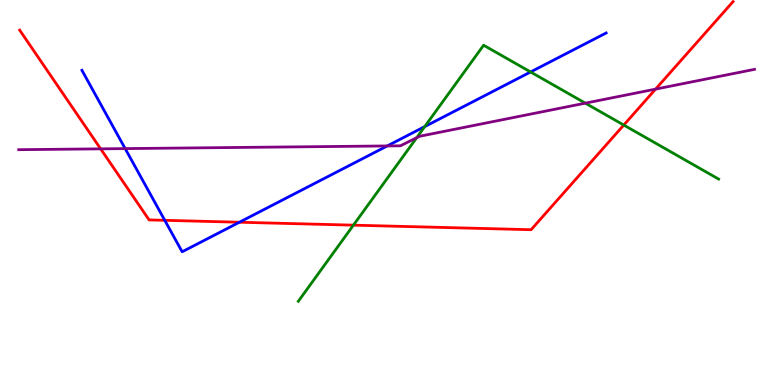[{'lines': ['blue', 'red'], 'intersections': [{'x': 2.13, 'y': 4.28}, {'x': 3.09, 'y': 4.23}]}, {'lines': ['green', 'red'], 'intersections': [{'x': 4.56, 'y': 4.15}, {'x': 8.05, 'y': 6.75}]}, {'lines': ['purple', 'red'], 'intersections': [{'x': 1.3, 'y': 6.13}, {'x': 8.46, 'y': 7.69}]}, {'lines': ['blue', 'green'], 'intersections': [{'x': 5.48, 'y': 6.71}, {'x': 6.85, 'y': 8.13}]}, {'lines': ['blue', 'purple'], 'intersections': [{'x': 1.62, 'y': 6.14}, {'x': 5.0, 'y': 6.21}]}, {'lines': ['green', 'purple'], 'intersections': [{'x': 5.38, 'y': 6.42}, {'x': 7.55, 'y': 7.32}]}]